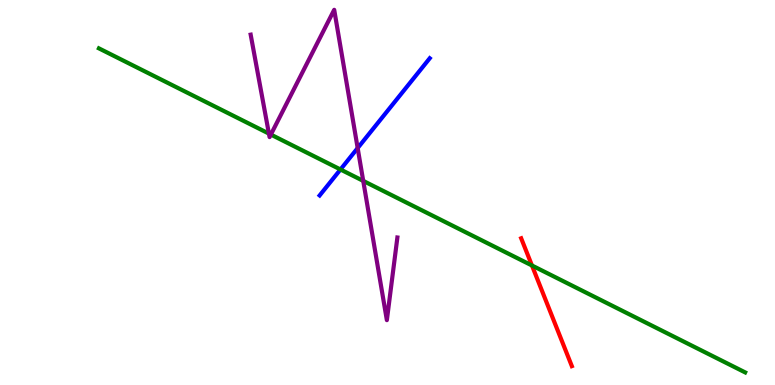[{'lines': ['blue', 'red'], 'intersections': []}, {'lines': ['green', 'red'], 'intersections': [{'x': 6.86, 'y': 3.1}]}, {'lines': ['purple', 'red'], 'intersections': []}, {'lines': ['blue', 'green'], 'intersections': [{'x': 4.39, 'y': 5.6}]}, {'lines': ['blue', 'purple'], 'intersections': [{'x': 4.62, 'y': 6.15}]}, {'lines': ['green', 'purple'], 'intersections': [{'x': 3.47, 'y': 6.53}, {'x': 3.49, 'y': 6.5}, {'x': 4.69, 'y': 5.3}]}]